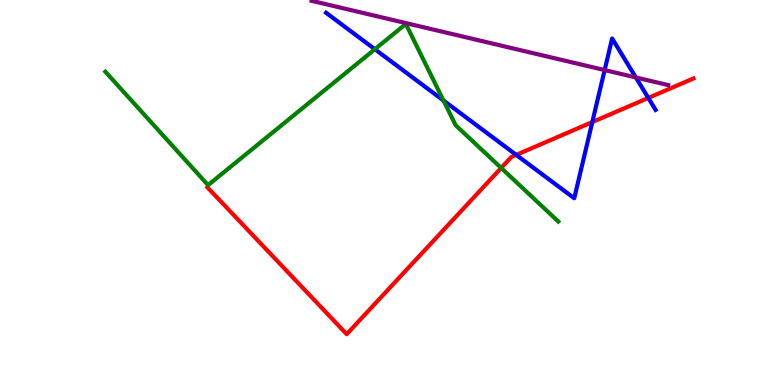[{'lines': ['blue', 'red'], 'intersections': [{'x': 6.66, 'y': 5.98}, {'x': 7.64, 'y': 6.83}, {'x': 8.37, 'y': 7.46}]}, {'lines': ['green', 'red'], 'intersections': [{'x': 6.47, 'y': 5.64}]}, {'lines': ['purple', 'red'], 'intersections': []}, {'lines': ['blue', 'green'], 'intersections': [{'x': 4.84, 'y': 8.72}, {'x': 5.72, 'y': 7.39}]}, {'lines': ['blue', 'purple'], 'intersections': [{'x': 7.8, 'y': 8.18}, {'x': 8.2, 'y': 7.99}]}, {'lines': ['green', 'purple'], 'intersections': []}]